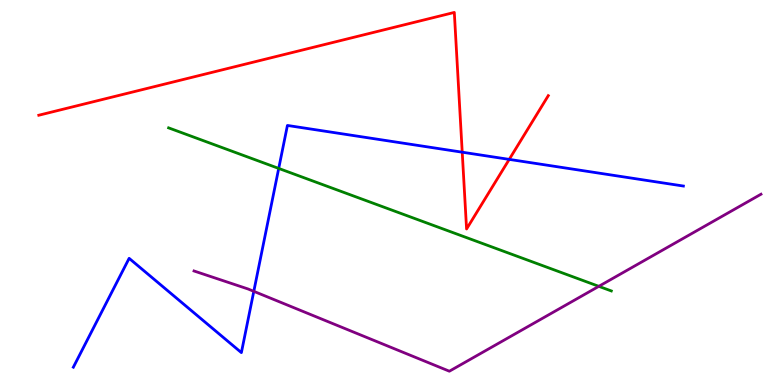[{'lines': ['blue', 'red'], 'intersections': [{'x': 5.96, 'y': 6.05}, {'x': 6.57, 'y': 5.86}]}, {'lines': ['green', 'red'], 'intersections': []}, {'lines': ['purple', 'red'], 'intersections': []}, {'lines': ['blue', 'green'], 'intersections': [{'x': 3.6, 'y': 5.63}]}, {'lines': ['blue', 'purple'], 'intersections': [{'x': 3.27, 'y': 2.43}]}, {'lines': ['green', 'purple'], 'intersections': [{'x': 7.73, 'y': 2.56}]}]